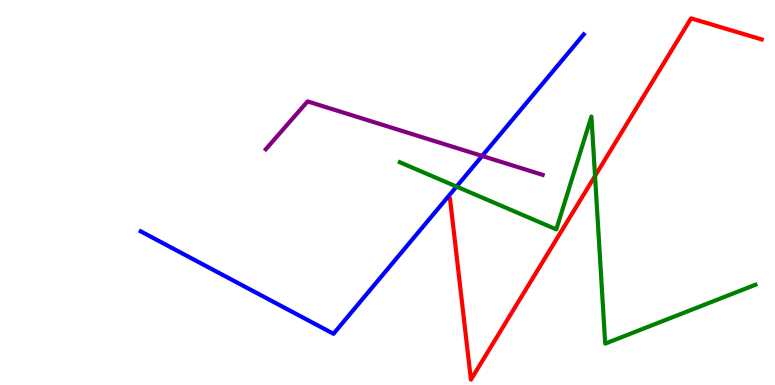[{'lines': ['blue', 'red'], 'intersections': []}, {'lines': ['green', 'red'], 'intersections': [{'x': 7.68, 'y': 5.43}]}, {'lines': ['purple', 'red'], 'intersections': []}, {'lines': ['blue', 'green'], 'intersections': [{'x': 5.89, 'y': 5.15}]}, {'lines': ['blue', 'purple'], 'intersections': [{'x': 6.22, 'y': 5.95}]}, {'lines': ['green', 'purple'], 'intersections': []}]